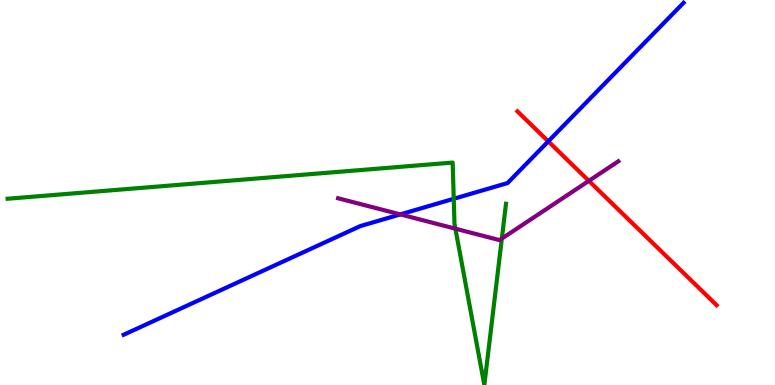[{'lines': ['blue', 'red'], 'intersections': [{'x': 7.07, 'y': 6.33}]}, {'lines': ['green', 'red'], 'intersections': []}, {'lines': ['purple', 'red'], 'intersections': [{'x': 7.6, 'y': 5.3}]}, {'lines': ['blue', 'green'], 'intersections': [{'x': 5.85, 'y': 4.84}]}, {'lines': ['blue', 'purple'], 'intersections': [{'x': 5.17, 'y': 4.43}]}, {'lines': ['green', 'purple'], 'intersections': [{'x': 5.88, 'y': 4.06}, {'x': 6.48, 'y': 3.8}]}]